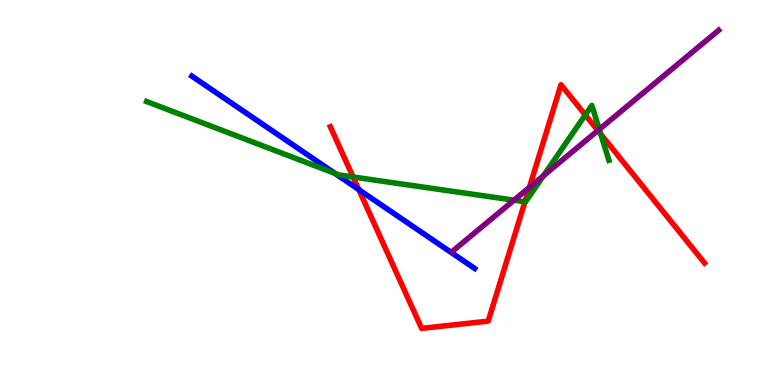[{'lines': ['blue', 'red'], 'intersections': [{'x': 4.63, 'y': 5.07}]}, {'lines': ['green', 'red'], 'intersections': [{'x': 4.56, 'y': 5.4}, {'x': 6.77, 'y': 4.76}, {'x': 7.55, 'y': 7.02}, {'x': 7.75, 'y': 6.52}]}, {'lines': ['purple', 'red'], 'intersections': [{'x': 6.83, 'y': 5.13}, {'x': 7.71, 'y': 6.61}]}, {'lines': ['blue', 'green'], 'intersections': [{'x': 4.32, 'y': 5.5}]}, {'lines': ['blue', 'purple'], 'intersections': []}, {'lines': ['green', 'purple'], 'intersections': [{'x': 6.63, 'y': 4.8}, {'x': 7.01, 'y': 5.44}, {'x': 7.73, 'y': 6.64}]}]